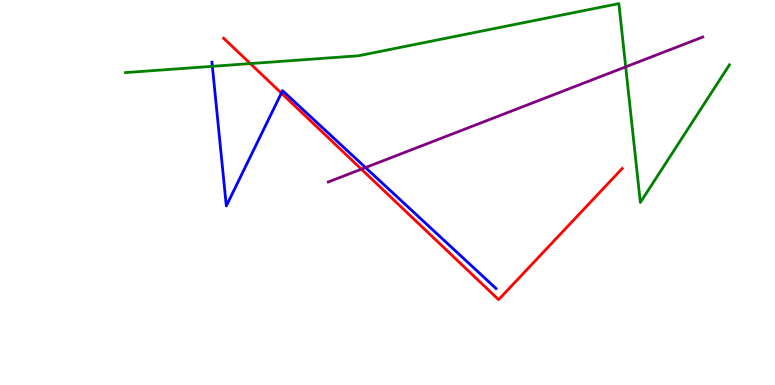[{'lines': ['blue', 'red'], 'intersections': [{'x': 3.63, 'y': 7.58}]}, {'lines': ['green', 'red'], 'intersections': [{'x': 3.23, 'y': 8.35}]}, {'lines': ['purple', 'red'], 'intersections': [{'x': 4.66, 'y': 5.61}]}, {'lines': ['blue', 'green'], 'intersections': [{'x': 2.74, 'y': 8.28}]}, {'lines': ['blue', 'purple'], 'intersections': [{'x': 4.72, 'y': 5.65}]}, {'lines': ['green', 'purple'], 'intersections': [{'x': 8.07, 'y': 8.26}]}]